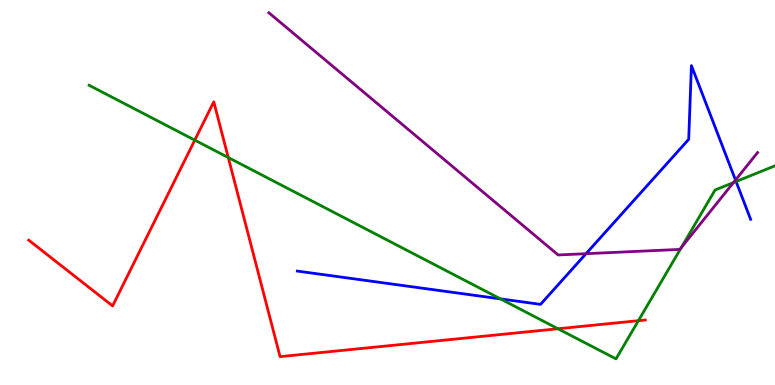[{'lines': ['blue', 'red'], 'intersections': []}, {'lines': ['green', 'red'], 'intersections': [{'x': 2.51, 'y': 6.36}, {'x': 2.95, 'y': 5.91}, {'x': 7.2, 'y': 1.46}, {'x': 8.24, 'y': 1.67}]}, {'lines': ['purple', 'red'], 'intersections': []}, {'lines': ['blue', 'green'], 'intersections': [{'x': 6.46, 'y': 2.24}, {'x': 9.5, 'y': 5.29}]}, {'lines': ['blue', 'purple'], 'intersections': [{'x': 7.56, 'y': 3.41}, {'x': 9.49, 'y': 5.32}]}, {'lines': ['green', 'purple'], 'intersections': [{'x': 8.79, 'y': 3.57}, {'x': 9.46, 'y': 5.26}]}]